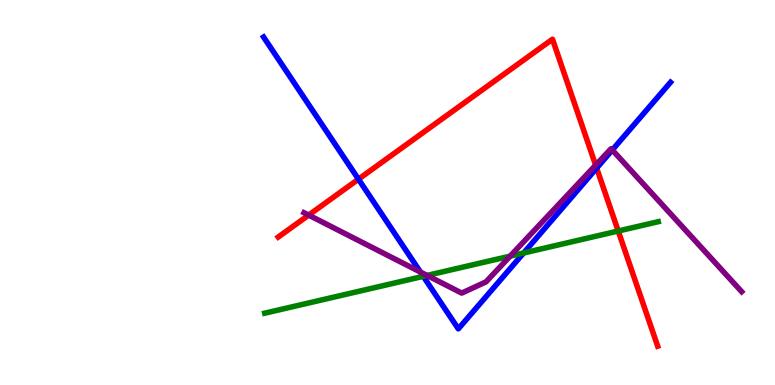[{'lines': ['blue', 'red'], 'intersections': [{'x': 4.63, 'y': 5.35}, {'x': 7.7, 'y': 5.63}]}, {'lines': ['green', 'red'], 'intersections': [{'x': 7.98, 'y': 4.0}]}, {'lines': ['purple', 'red'], 'intersections': [{'x': 3.98, 'y': 4.41}, {'x': 7.69, 'y': 5.71}]}, {'lines': ['blue', 'green'], 'intersections': [{'x': 5.46, 'y': 2.82}, {'x': 6.76, 'y': 3.43}]}, {'lines': ['blue', 'purple'], 'intersections': [{'x': 5.42, 'y': 2.93}, {'x': 7.9, 'y': 6.1}]}, {'lines': ['green', 'purple'], 'intersections': [{'x': 5.51, 'y': 2.85}, {'x': 6.58, 'y': 3.35}]}]